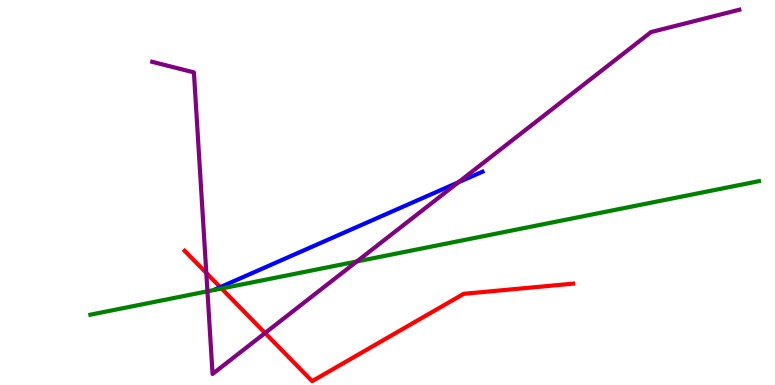[{'lines': ['blue', 'red'], 'intersections': [{'x': 2.84, 'y': 2.54}]}, {'lines': ['green', 'red'], 'intersections': [{'x': 2.86, 'y': 2.51}]}, {'lines': ['purple', 'red'], 'intersections': [{'x': 2.66, 'y': 2.91}, {'x': 3.42, 'y': 1.35}]}, {'lines': ['blue', 'green'], 'intersections': []}, {'lines': ['blue', 'purple'], 'intersections': [{'x': 5.91, 'y': 5.26}]}, {'lines': ['green', 'purple'], 'intersections': [{'x': 2.68, 'y': 2.43}, {'x': 4.6, 'y': 3.21}]}]